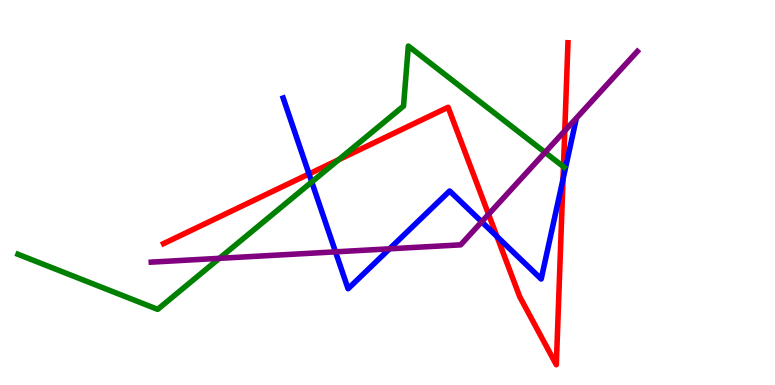[{'lines': ['blue', 'red'], 'intersections': [{'x': 3.99, 'y': 5.48}, {'x': 6.41, 'y': 3.86}, {'x': 7.26, 'y': 5.35}]}, {'lines': ['green', 'red'], 'intersections': [{'x': 4.37, 'y': 5.85}, {'x': 7.27, 'y': 5.67}]}, {'lines': ['purple', 'red'], 'intersections': [{'x': 6.3, 'y': 4.43}, {'x': 7.29, 'y': 6.6}]}, {'lines': ['blue', 'green'], 'intersections': [{'x': 4.02, 'y': 5.27}]}, {'lines': ['blue', 'purple'], 'intersections': [{'x': 4.33, 'y': 3.46}, {'x': 5.03, 'y': 3.54}, {'x': 6.22, 'y': 4.24}]}, {'lines': ['green', 'purple'], 'intersections': [{'x': 2.83, 'y': 3.29}, {'x': 7.03, 'y': 6.04}]}]